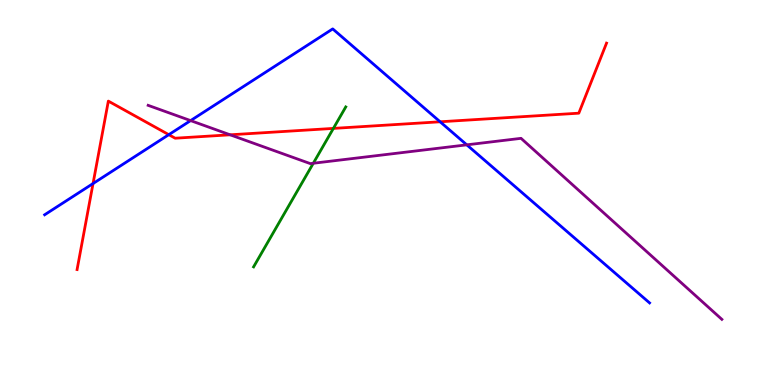[{'lines': ['blue', 'red'], 'intersections': [{'x': 1.2, 'y': 5.23}, {'x': 2.18, 'y': 6.5}, {'x': 5.68, 'y': 6.84}]}, {'lines': ['green', 'red'], 'intersections': [{'x': 4.3, 'y': 6.66}]}, {'lines': ['purple', 'red'], 'intersections': [{'x': 2.97, 'y': 6.5}]}, {'lines': ['blue', 'green'], 'intersections': []}, {'lines': ['blue', 'purple'], 'intersections': [{'x': 2.46, 'y': 6.87}, {'x': 6.02, 'y': 6.24}]}, {'lines': ['green', 'purple'], 'intersections': [{'x': 4.04, 'y': 5.76}]}]